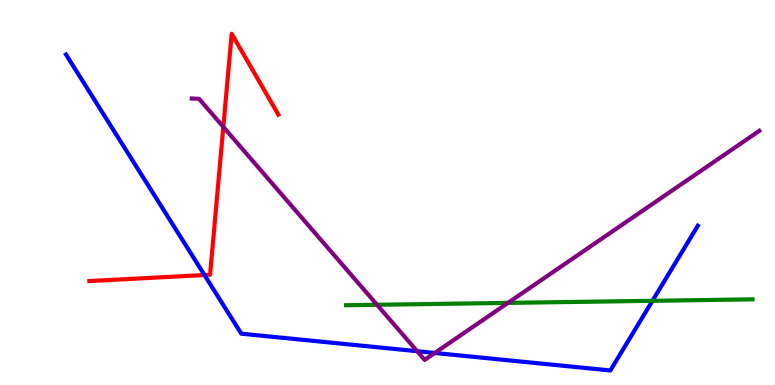[{'lines': ['blue', 'red'], 'intersections': [{'x': 2.64, 'y': 2.86}]}, {'lines': ['green', 'red'], 'intersections': []}, {'lines': ['purple', 'red'], 'intersections': [{'x': 2.88, 'y': 6.7}]}, {'lines': ['blue', 'green'], 'intersections': [{'x': 8.42, 'y': 2.19}]}, {'lines': ['blue', 'purple'], 'intersections': [{'x': 5.38, 'y': 0.878}, {'x': 5.61, 'y': 0.832}]}, {'lines': ['green', 'purple'], 'intersections': [{'x': 4.87, 'y': 2.08}, {'x': 6.55, 'y': 2.13}]}]